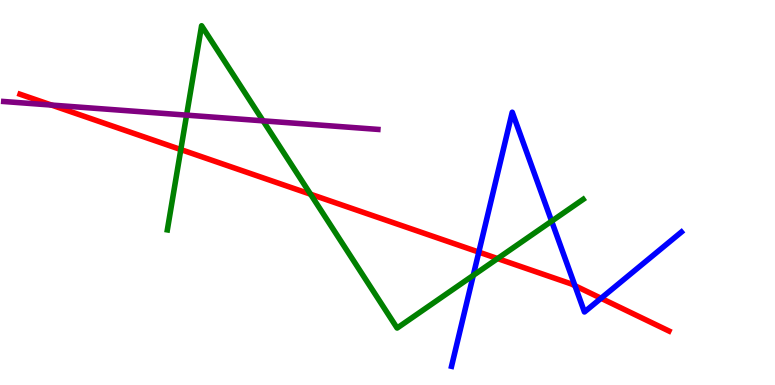[{'lines': ['blue', 'red'], 'intersections': [{'x': 6.18, 'y': 3.45}, {'x': 7.42, 'y': 2.58}, {'x': 7.76, 'y': 2.25}]}, {'lines': ['green', 'red'], 'intersections': [{'x': 2.33, 'y': 6.12}, {'x': 4.01, 'y': 4.96}, {'x': 6.42, 'y': 3.28}]}, {'lines': ['purple', 'red'], 'intersections': [{'x': 0.664, 'y': 7.27}]}, {'lines': ['blue', 'green'], 'intersections': [{'x': 6.11, 'y': 2.85}, {'x': 7.12, 'y': 4.26}]}, {'lines': ['blue', 'purple'], 'intersections': []}, {'lines': ['green', 'purple'], 'intersections': [{'x': 2.41, 'y': 7.01}, {'x': 3.39, 'y': 6.86}]}]